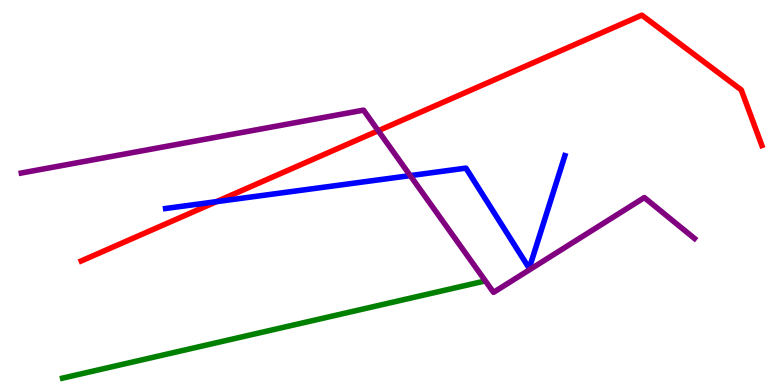[{'lines': ['blue', 'red'], 'intersections': [{'x': 2.79, 'y': 4.76}]}, {'lines': ['green', 'red'], 'intersections': []}, {'lines': ['purple', 'red'], 'intersections': [{'x': 4.88, 'y': 6.6}]}, {'lines': ['blue', 'green'], 'intersections': []}, {'lines': ['blue', 'purple'], 'intersections': [{'x': 5.29, 'y': 5.44}]}, {'lines': ['green', 'purple'], 'intersections': []}]